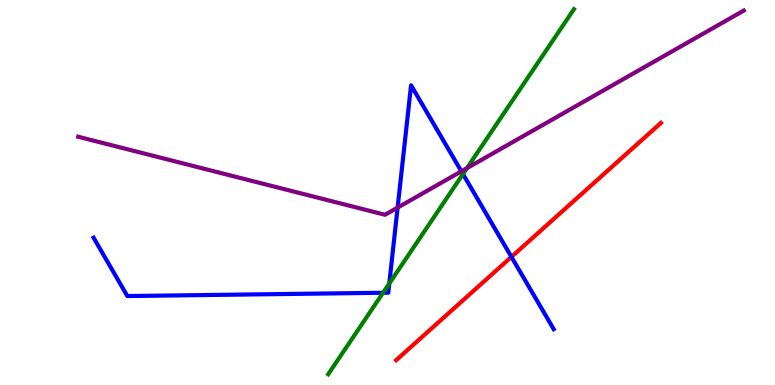[{'lines': ['blue', 'red'], 'intersections': [{'x': 6.6, 'y': 3.33}]}, {'lines': ['green', 'red'], 'intersections': []}, {'lines': ['purple', 'red'], 'intersections': []}, {'lines': ['blue', 'green'], 'intersections': [{'x': 4.94, 'y': 2.4}, {'x': 5.02, 'y': 2.64}, {'x': 5.97, 'y': 5.48}]}, {'lines': ['blue', 'purple'], 'intersections': [{'x': 5.13, 'y': 4.61}, {'x': 5.95, 'y': 5.55}]}, {'lines': ['green', 'purple'], 'intersections': [{'x': 6.02, 'y': 5.63}]}]